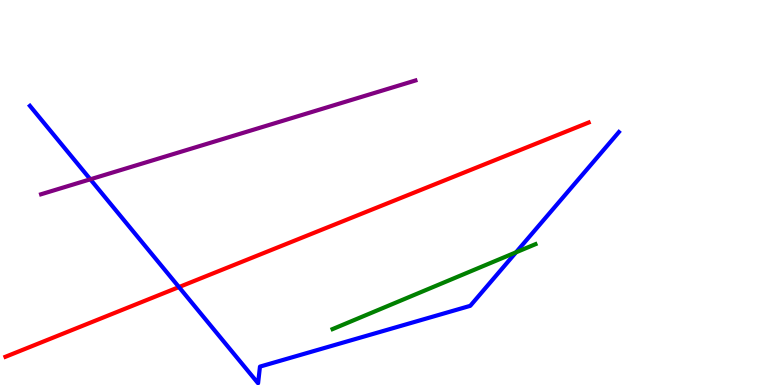[{'lines': ['blue', 'red'], 'intersections': [{'x': 2.31, 'y': 2.54}]}, {'lines': ['green', 'red'], 'intersections': []}, {'lines': ['purple', 'red'], 'intersections': []}, {'lines': ['blue', 'green'], 'intersections': [{'x': 6.66, 'y': 3.45}]}, {'lines': ['blue', 'purple'], 'intersections': [{'x': 1.17, 'y': 5.34}]}, {'lines': ['green', 'purple'], 'intersections': []}]